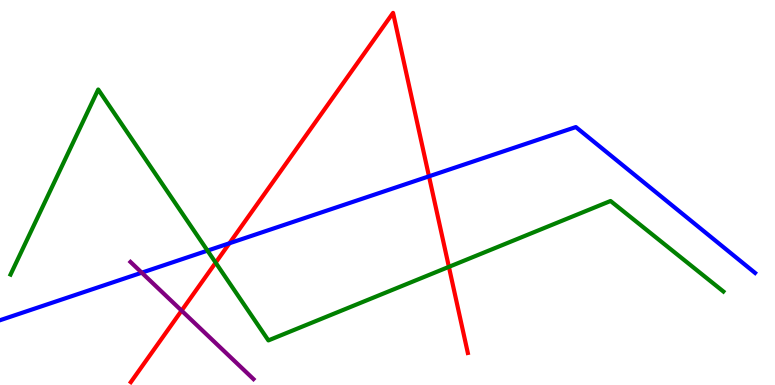[{'lines': ['blue', 'red'], 'intersections': [{'x': 2.96, 'y': 3.68}, {'x': 5.54, 'y': 5.42}]}, {'lines': ['green', 'red'], 'intersections': [{'x': 2.78, 'y': 3.18}, {'x': 5.79, 'y': 3.07}]}, {'lines': ['purple', 'red'], 'intersections': [{'x': 2.34, 'y': 1.93}]}, {'lines': ['blue', 'green'], 'intersections': [{'x': 2.68, 'y': 3.49}]}, {'lines': ['blue', 'purple'], 'intersections': [{'x': 1.83, 'y': 2.92}]}, {'lines': ['green', 'purple'], 'intersections': []}]